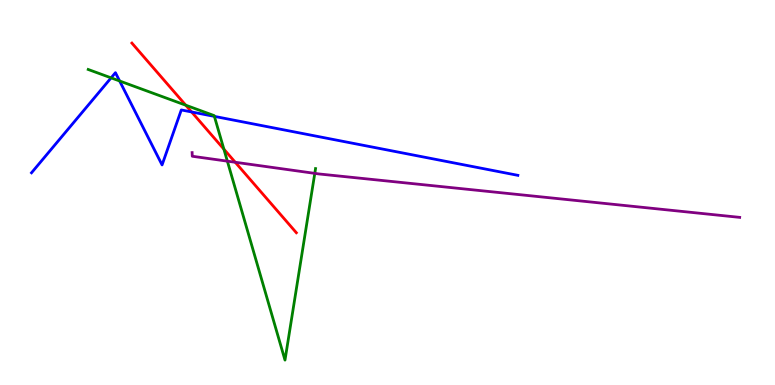[{'lines': ['blue', 'red'], 'intersections': [{'x': 2.47, 'y': 7.09}]}, {'lines': ['green', 'red'], 'intersections': [{'x': 2.4, 'y': 7.27}, {'x': 2.89, 'y': 6.13}]}, {'lines': ['purple', 'red'], 'intersections': [{'x': 3.04, 'y': 5.79}]}, {'lines': ['blue', 'green'], 'intersections': [{'x': 1.43, 'y': 7.98}, {'x': 1.54, 'y': 7.9}, {'x': 2.77, 'y': 6.98}]}, {'lines': ['blue', 'purple'], 'intersections': []}, {'lines': ['green', 'purple'], 'intersections': [{'x': 2.93, 'y': 5.81}, {'x': 4.06, 'y': 5.5}]}]